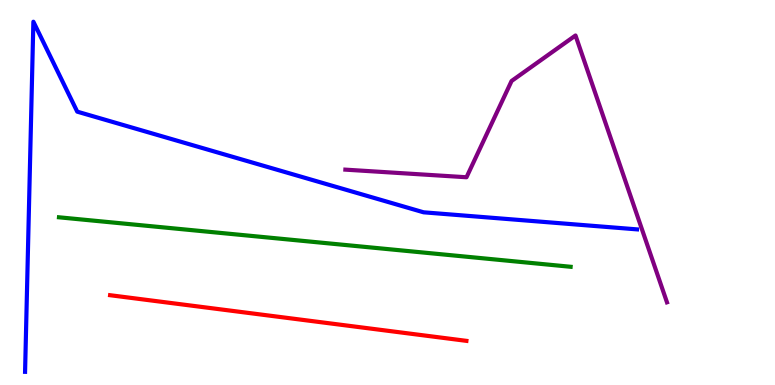[{'lines': ['blue', 'red'], 'intersections': []}, {'lines': ['green', 'red'], 'intersections': []}, {'lines': ['purple', 'red'], 'intersections': []}, {'lines': ['blue', 'green'], 'intersections': []}, {'lines': ['blue', 'purple'], 'intersections': []}, {'lines': ['green', 'purple'], 'intersections': []}]